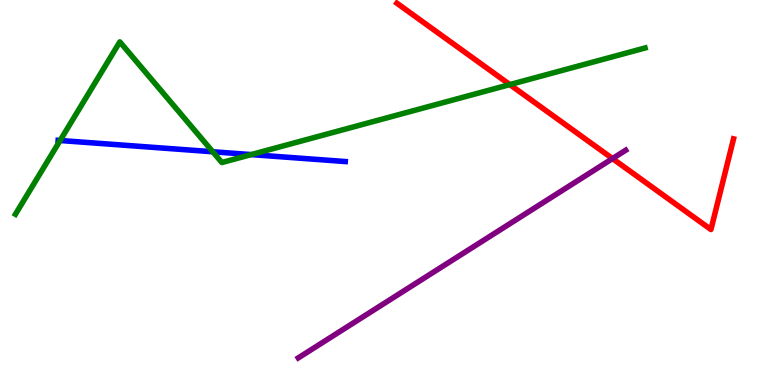[{'lines': ['blue', 'red'], 'intersections': []}, {'lines': ['green', 'red'], 'intersections': [{'x': 6.58, 'y': 7.8}]}, {'lines': ['purple', 'red'], 'intersections': [{'x': 7.9, 'y': 5.88}]}, {'lines': ['blue', 'green'], 'intersections': [{'x': 0.776, 'y': 6.35}, {'x': 2.75, 'y': 6.06}, {'x': 3.24, 'y': 5.98}]}, {'lines': ['blue', 'purple'], 'intersections': []}, {'lines': ['green', 'purple'], 'intersections': []}]